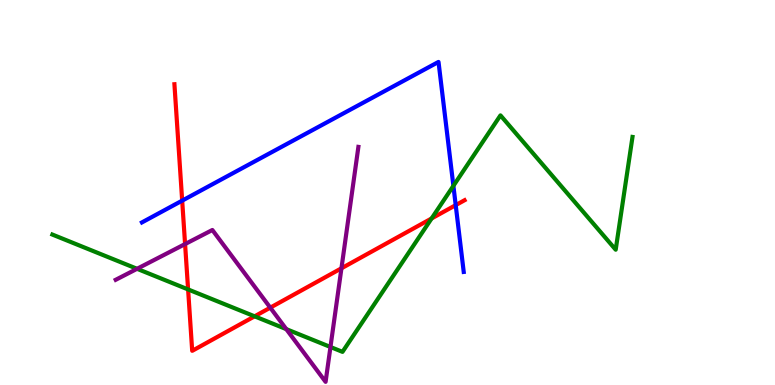[{'lines': ['blue', 'red'], 'intersections': [{'x': 2.35, 'y': 4.79}, {'x': 5.88, 'y': 4.67}]}, {'lines': ['green', 'red'], 'intersections': [{'x': 2.43, 'y': 2.48}, {'x': 3.29, 'y': 1.78}, {'x': 5.57, 'y': 4.33}]}, {'lines': ['purple', 'red'], 'intersections': [{'x': 2.39, 'y': 3.66}, {'x': 3.49, 'y': 2.01}, {'x': 4.41, 'y': 3.03}]}, {'lines': ['blue', 'green'], 'intersections': [{'x': 5.85, 'y': 5.17}]}, {'lines': ['blue', 'purple'], 'intersections': []}, {'lines': ['green', 'purple'], 'intersections': [{'x': 1.77, 'y': 3.02}, {'x': 3.69, 'y': 1.45}, {'x': 4.26, 'y': 0.987}]}]